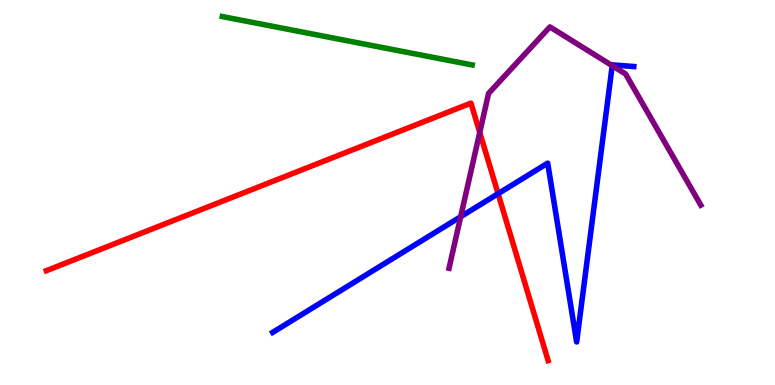[{'lines': ['blue', 'red'], 'intersections': [{'x': 6.43, 'y': 4.97}]}, {'lines': ['green', 'red'], 'intersections': []}, {'lines': ['purple', 'red'], 'intersections': [{'x': 6.19, 'y': 6.56}]}, {'lines': ['blue', 'green'], 'intersections': []}, {'lines': ['blue', 'purple'], 'intersections': [{'x': 5.94, 'y': 4.37}, {'x': 7.9, 'y': 8.29}]}, {'lines': ['green', 'purple'], 'intersections': []}]